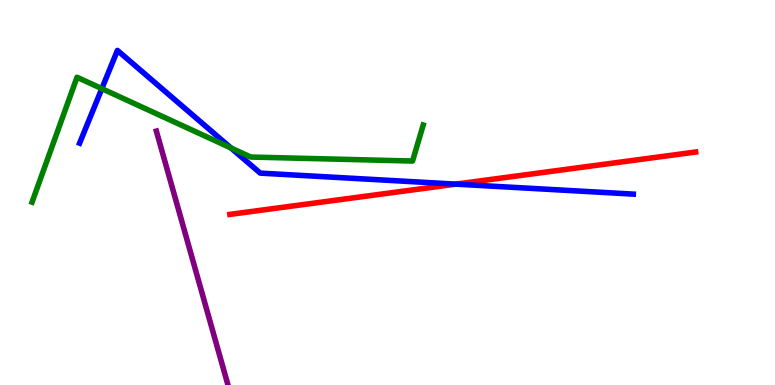[{'lines': ['blue', 'red'], 'intersections': [{'x': 5.88, 'y': 5.22}]}, {'lines': ['green', 'red'], 'intersections': []}, {'lines': ['purple', 'red'], 'intersections': []}, {'lines': ['blue', 'green'], 'intersections': [{'x': 1.31, 'y': 7.7}, {'x': 2.98, 'y': 6.16}]}, {'lines': ['blue', 'purple'], 'intersections': []}, {'lines': ['green', 'purple'], 'intersections': []}]